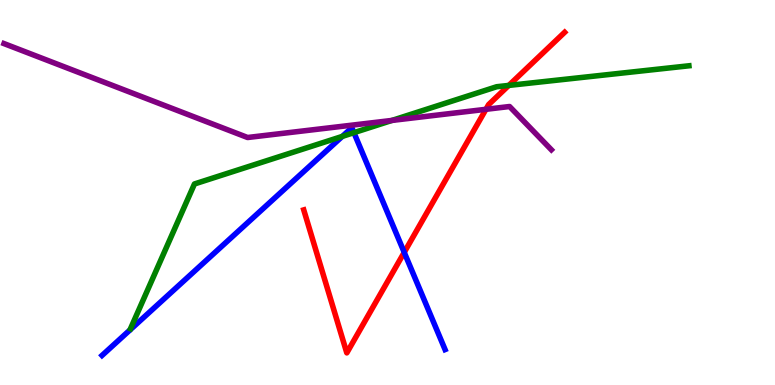[{'lines': ['blue', 'red'], 'intersections': [{'x': 5.22, 'y': 3.44}]}, {'lines': ['green', 'red'], 'intersections': [{'x': 6.56, 'y': 7.78}]}, {'lines': ['purple', 'red'], 'intersections': [{'x': 6.27, 'y': 7.16}]}, {'lines': ['blue', 'green'], 'intersections': [{'x': 4.42, 'y': 6.46}, {'x': 4.57, 'y': 6.55}]}, {'lines': ['blue', 'purple'], 'intersections': []}, {'lines': ['green', 'purple'], 'intersections': [{'x': 5.06, 'y': 6.87}]}]